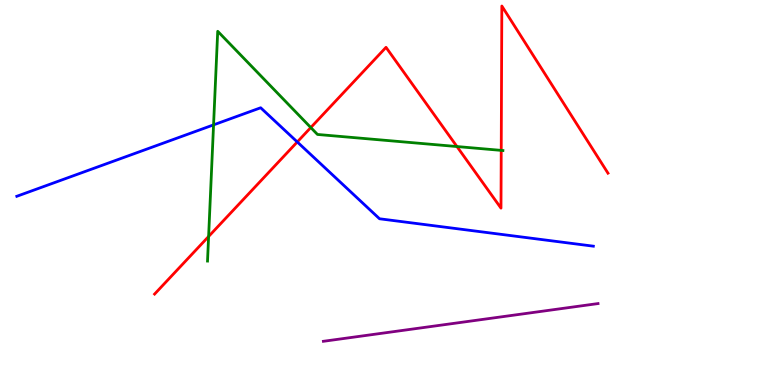[{'lines': ['blue', 'red'], 'intersections': [{'x': 3.84, 'y': 6.31}]}, {'lines': ['green', 'red'], 'intersections': [{'x': 2.69, 'y': 3.86}, {'x': 4.01, 'y': 6.69}, {'x': 5.9, 'y': 6.19}, {'x': 6.47, 'y': 6.09}]}, {'lines': ['purple', 'red'], 'intersections': []}, {'lines': ['blue', 'green'], 'intersections': [{'x': 2.76, 'y': 6.76}]}, {'lines': ['blue', 'purple'], 'intersections': []}, {'lines': ['green', 'purple'], 'intersections': []}]